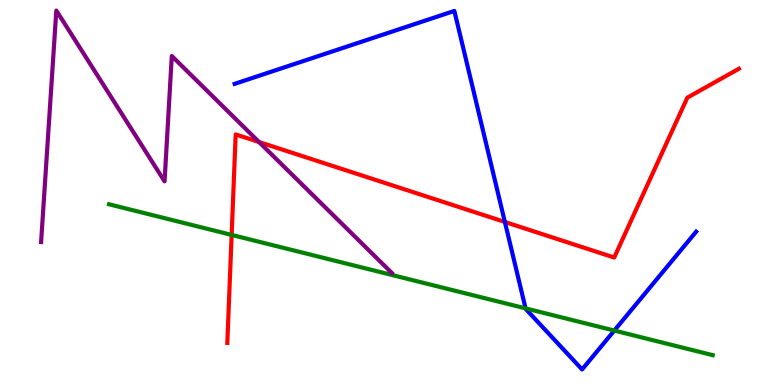[{'lines': ['blue', 'red'], 'intersections': [{'x': 6.51, 'y': 4.23}]}, {'lines': ['green', 'red'], 'intersections': [{'x': 2.99, 'y': 3.9}]}, {'lines': ['purple', 'red'], 'intersections': [{'x': 3.34, 'y': 6.31}]}, {'lines': ['blue', 'green'], 'intersections': [{'x': 6.78, 'y': 1.99}, {'x': 7.93, 'y': 1.41}]}, {'lines': ['blue', 'purple'], 'intersections': []}, {'lines': ['green', 'purple'], 'intersections': []}]